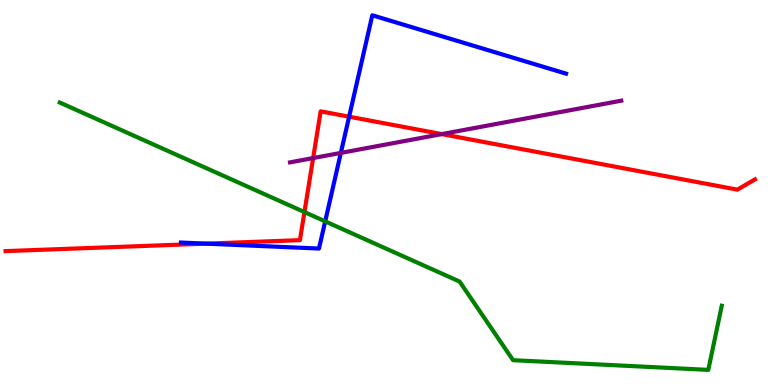[{'lines': ['blue', 'red'], 'intersections': [{'x': 2.66, 'y': 3.67}, {'x': 4.5, 'y': 6.97}]}, {'lines': ['green', 'red'], 'intersections': [{'x': 3.93, 'y': 4.49}]}, {'lines': ['purple', 'red'], 'intersections': [{'x': 4.04, 'y': 5.89}, {'x': 5.7, 'y': 6.52}]}, {'lines': ['blue', 'green'], 'intersections': [{'x': 4.2, 'y': 4.25}]}, {'lines': ['blue', 'purple'], 'intersections': [{'x': 4.4, 'y': 6.03}]}, {'lines': ['green', 'purple'], 'intersections': []}]